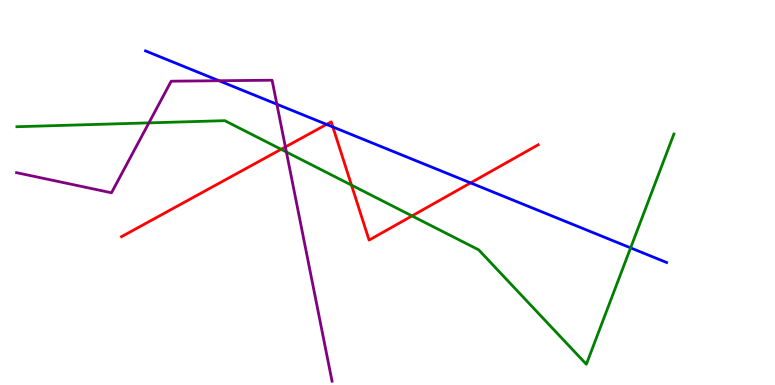[{'lines': ['blue', 'red'], 'intersections': [{'x': 4.21, 'y': 6.77}, {'x': 4.3, 'y': 6.7}, {'x': 6.07, 'y': 5.25}]}, {'lines': ['green', 'red'], 'intersections': [{'x': 3.63, 'y': 6.12}, {'x': 4.54, 'y': 5.19}, {'x': 5.32, 'y': 4.39}]}, {'lines': ['purple', 'red'], 'intersections': [{'x': 3.68, 'y': 6.18}]}, {'lines': ['blue', 'green'], 'intersections': [{'x': 8.14, 'y': 3.56}]}, {'lines': ['blue', 'purple'], 'intersections': [{'x': 2.83, 'y': 7.9}, {'x': 3.57, 'y': 7.29}]}, {'lines': ['green', 'purple'], 'intersections': [{'x': 1.92, 'y': 6.81}, {'x': 3.7, 'y': 6.05}]}]